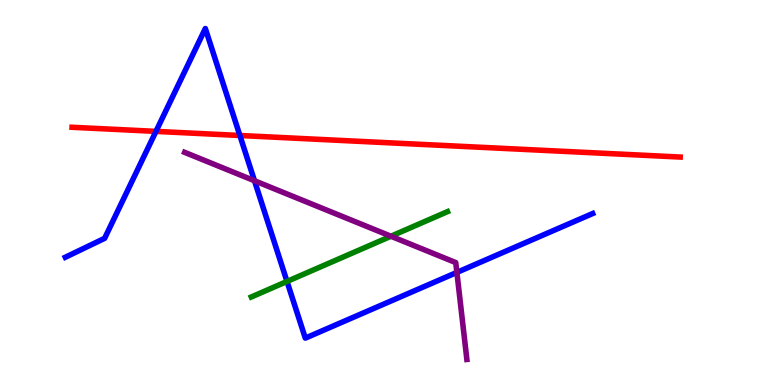[{'lines': ['blue', 'red'], 'intersections': [{'x': 2.01, 'y': 6.59}, {'x': 3.1, 'y': 6.48}]}, {'lines': ['green', 'red'], 'intersections': []}, {'lines': ['purple', 'red'], 'intersections': []}, {'lines': ['blue', 'green'], 'intersections': [{'x': 3.7, 'y': 2.69}]}, {'lines': ['blue', 'purple'], 'intersections': [{'x': 3.28, 'y': 5.31}, {'x': 5.9, 'y': 2.92}]}, {'lines': ['green', 'purple'], 'intersections': [{'x': 5.04, 'y': 3.86}]}]